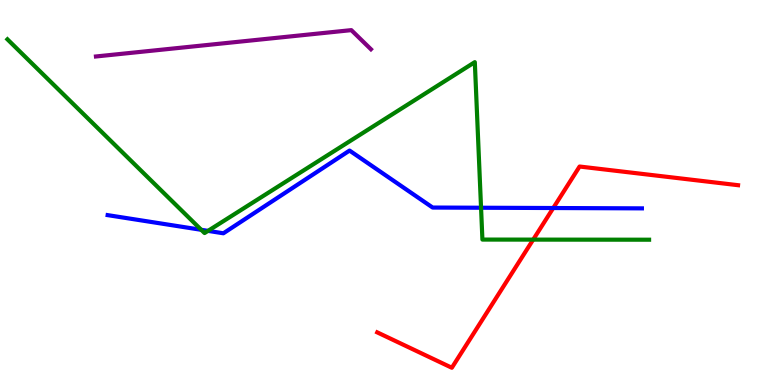[{'lines': ['blue', 'red'], 'intersections': [{'x': 7.14, 'y': 4.6}]}, {'lines': ['green', 'red'], 'intersections': [{'x': 6.88, 'y': 3.78}]}, {'lines': ['purple', 'red'], 'intersections': []}, {'lines': ['blue', 'green'], 'intersections': [{'x': 2.6, 'y': 4.03}, {'x': 2.68, 'y': 4.0}, {'x': 6.21, 'y': 4.6}]}, {'lines': ['blue', 'purple'], 'intersections': []}, {'lines': ['green', 'purple'], 'intersections': []}]